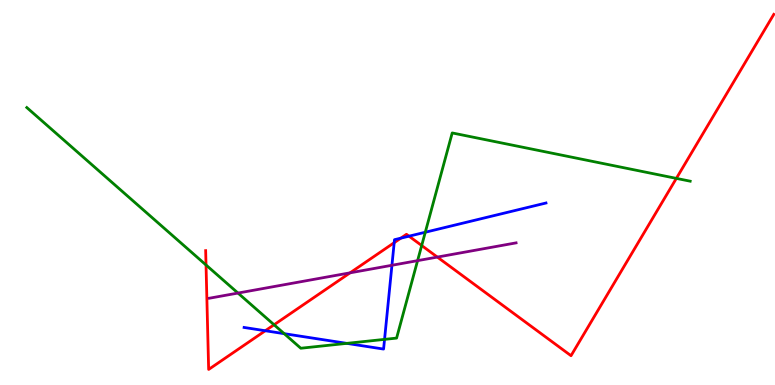[{'lines': ['blue', 'red'], 'intersections': [{'x': 3.42, 'y': 1.41}, {'x': 5.09, 'y': 3.7}, {'x': 5.17, 'y': 3.81}, {'x': 5.28, 'y': 3.87}]}, {'lines': ['green', 'red'], 'intersections': [{'x': 2.66, 'y': 3.12}, {'x': 3.54, 'y': 1.56}, {'x': 5.44, 'y': 3.62}, {'x': 8.73, 'y': 5.37}]}, {'lines': ['purple', 'red'], 'intersections': [{'x': 4.52, 'y': 2.91}, {'x': 5.64, 'y': 3.32}]}, {'lines': ['blue', 'green'], 'intersections': [{'x': 3.67, 'y': 1.33}, {'x': 4.47, 'y': 1.08}, {'x': 4.96, 'y': 1.19}, {'x': 5.49, 'y': 3.97}]}, {'lines': ['blue', 'purple'], 'intersections': [{'x': 5.06, 'y': 3.11}]}, {'lines': ['green', 'purple'], 'intersections': [{'x': 3.07, 'y': 2.39}, {'x': 5.39, 'y': 3.23}]}]